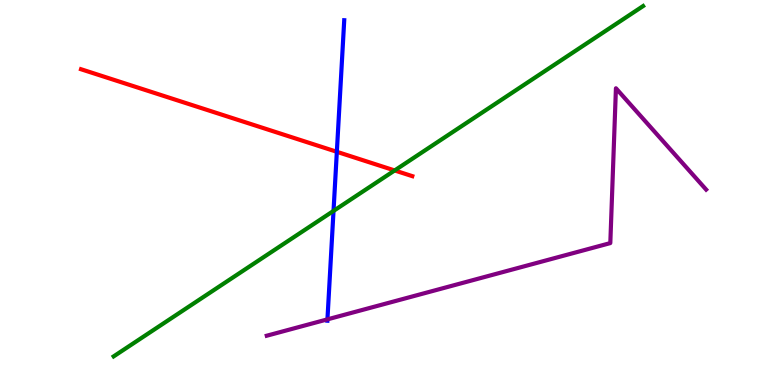[{'lines': ['blue', 'red'], 'intersections': [{'x': 4.35, 'y': 6.06}]}, {'lines': ['green', 'red'], 'intersections': [{'x': 5.09, 'y': 5.57}]}, {'lines': ['purple', 'red'], 'intersections': []}, {'lines': ['blue', 'green'], 'intersections': [{'x': 4.3, 'y': 4.52}]}, {'lines': ['blue', 'purple'], 'intersections': [{'x': 4.22, 'y': 1.7}]}, {'lines': ['green', 'purple'], 'intersections': []}]